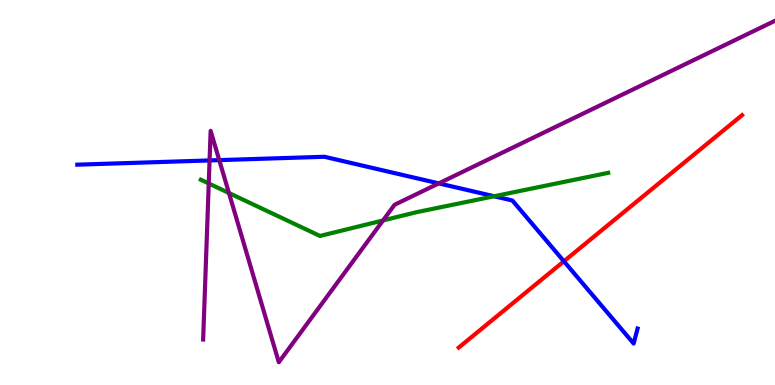[{'lines': ['blue', 'red'], 'intersections': [{'x': 7.28, 'y': 3.21}]}, {'lines': ['green', 'red'], 'intersections': []}, {'lines': ['purple', 'red'], 'intersections': []}, {'lines': ['blue', 'green'], 'intersections': [{'x': 6.38, 'y': 4.9}]}, {'lines': ['blue', 'purple'], 'intersections': [{'x': 2.7, 'y': 5.83}, {'x': 2.83, 'y': 5.84}, {'x': 5.66, 'y': 5.24}]}, {'lines': ['green', 'purple'], 'intersections': [{'x': 2.69, 'y': 5.23}, {'x': 2.95, 'y': 4.99}, {'x': 4.94, 'y': 4.27}]}]